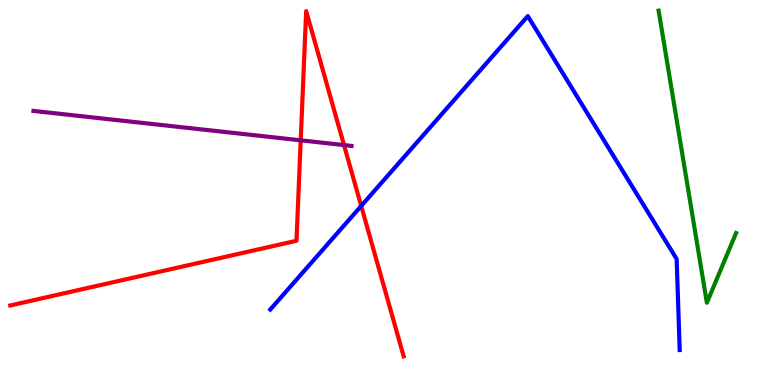[{'lines': ['blue', 'red'], 'intersections': [{'x': 4.66, 'y': 4.65}]}, {'lines': ['green', 'red'], 'intersections': []}, {'lines': ['purple', 'red'], 'intersections': [{'x': 3.88, 'y': 6.36}, {'x': 4.44, 'y': 6.23}]}, {'lines': ['blue', 'green'], 'intersections': []}, {'lines': ['blue', 'purple'], 'intersections': []}, {'lines': ['green', 'purple'], 'intersections': []}]